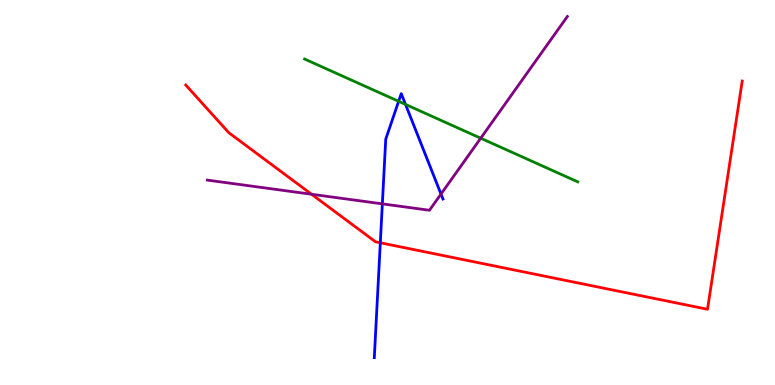[{'lines': ['blue', 'red'], 'intersections': [{'x': 4.91, 'y': 3.69}]}, {'lines': ['green', 'red'], 'intersections': []}, {'lines': ['purple', 'red'], 'intersections': [{'x': 4.02, 'y': 4.95}]}, {'lines': ['blue', 'green'], 'intersections': [{'x': 5.14, 'y': 7.37}, {'x': 5.23, 'y': 7.29}]}, {'lines': ['blue', 'purple'], 'intersections': [{'x': 4.93, 'y': 4.7}, {'x': 5.69, 'y': 4.96}]}, {'lines': ['green', 'purple'], 'intersections': [{'x': 6.2, 'y': 6.41}]}]